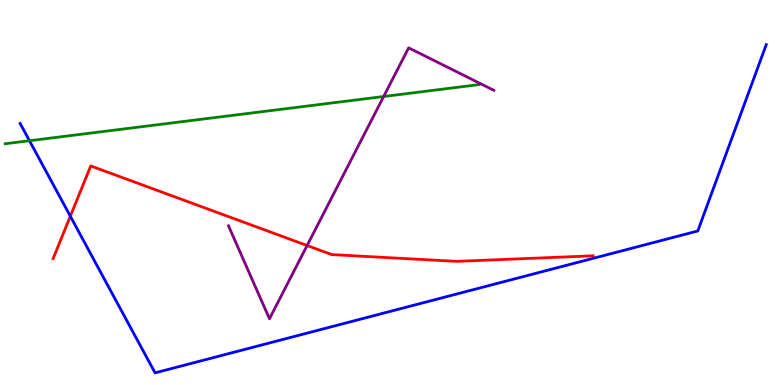[{'lines': ['blue', 'red'], 'intersections': [{'x': 0.907, 'y': 4.38}]}, {'lines': ['green', 'red'], 'intersections': []}, {'lines': ['purple', 'red'], 'intersections': [{'x': 3.96, 'y': 3.62}]}, {'lines': ['blue', 'green'], 'intersections': [{'x': 0.38, 'y': 6.34}]}, {'lines': ['blue', 'purple'], 'intersections': []}, {'lines': ['green', 'purple'], 'intersections': [{'x': 4.95, 'y': 7.49}]}]